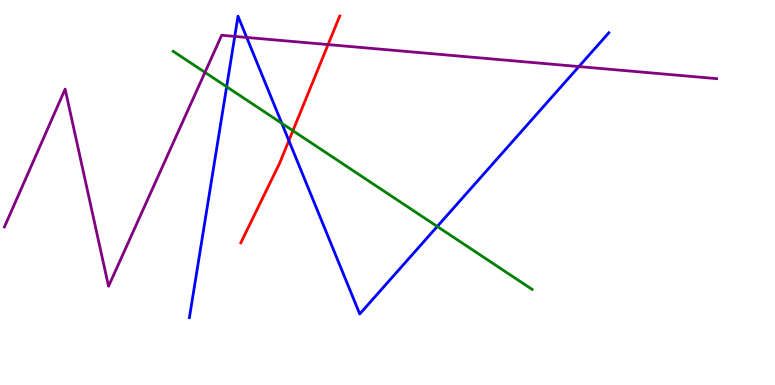[{'lines': ['blue', 'red'], 'intersections': [{'x': 3.73, 'y': 6.35}]}, {'lines': ['green', 'red'], 'intersections': [{'x': 3.78, 'y': 6.61}]}, {'lines': ['purple', 'red'], 'intersections': [{'x': 4.23, 'y': 8.84}]}, {'lines': ['blue', 'green'], 'intersections': [{'x': 2.92, 'y': 7.75}, {'x': 3.64, 'y': 6.8}, {'x': 5.64, 'y': 4.12}]}, {'lines': ['blue', 'purple'], 'intersections': [{'x': 3.03, 'y': 9.05}, {'x': 3.18, 'y': 9.03}, {'x': 7.47, 'y': 8.27}]}, {'lines': ['green', 'purple'], 'intersections': [{'x': 2.64, 'y': 8.12}]}]